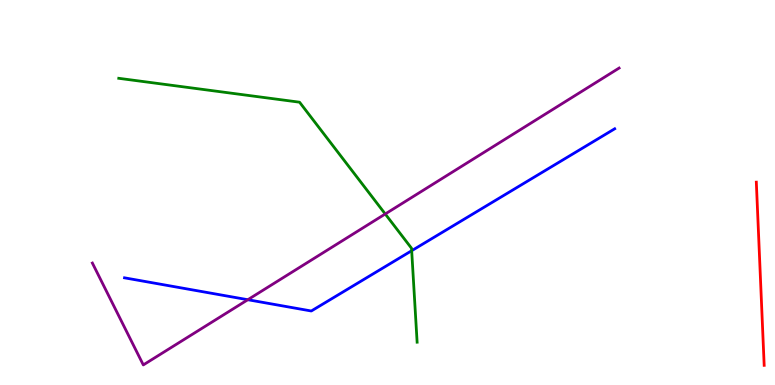[{'lines': ['blue', 'red'], 'intersections': []}, {'lines': ['green', 'red'], 'intersections': []}, {'lines': ['purple', 'red'], 'intersections': []}, {'lines': ['blue', 'green'], 'intersections': [{'x': 5.31, 'y': 3.49}]}, {'lines': ['blue', 'purple'], 'intersections': [{'x': 3.2, 'y': 2.22}]}, {'lines': ['green', 'purple'], 'intersections': [{'x': 4.97, 'y': 4.44}]}]